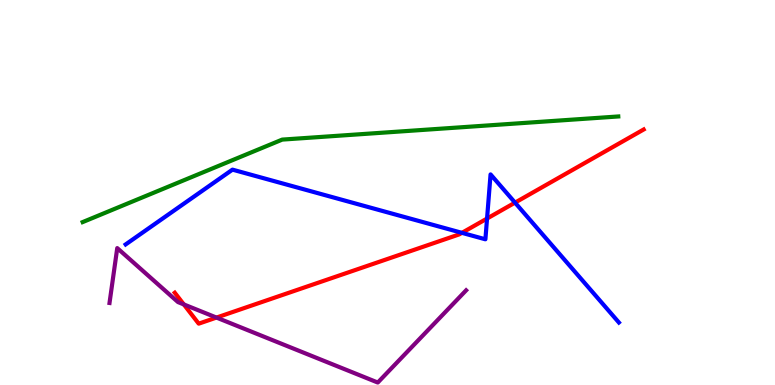[{'lines': ['blue', 'red'], 'intersections': [{'x': 5.96, 'y': 3.95}, {'x': 6.28, 'y': 4.32}, {'x': 6.65, 'y': 4.74}]}, {'lines': ['green', 'red'], 'intersections': []}, {'lines': ['purple', 'red'], 'intersections': [{'x': 2.37, 'y': 2.09}, {'x': 2.79, 'y': 1.75}]}, {'lines': ['blue', 'green'], 'intersections': []}, {'lines': ['blue', 'purple'], 'intersections': []}, {'lines': ['green', 'purple'], 'intersections': []}]